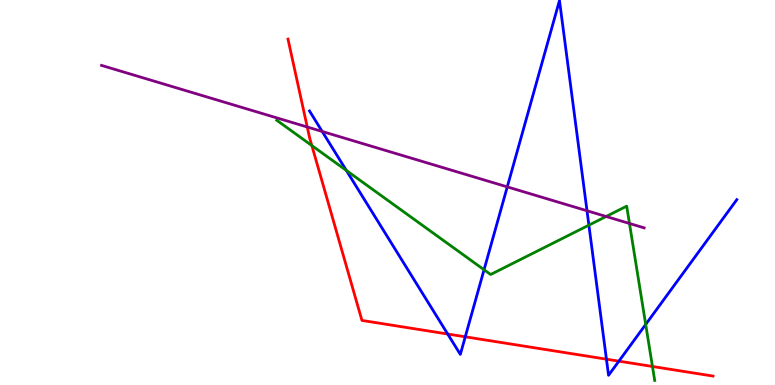[{'lines': ['blue', 'red'], 'intersections': [{'x': 5.78, 'y': 1.32}, {'x': 6.0, 'y': 1.25}, {'x': 7.83, 'y': 0.671}, {'x': 7.99, 'y': 0.619}]}, {'lines': ['green', 'red'], 'intersections': [{'x': 4.02, 'y': 6.22}, {'x': 8.42, 'y': 0.481}]}, {'lines': ['purple', 'red'], 'intersections': [{'x': 3.96, 'y': 6.7}]}, {'lines': ['blue', 'green'], 'intersections': [{'x': 4.47, 'y': 5.57}, {'x': 6.25, 'y': 2.99}, {'x': 7.6, 'y': 4.15}, {'x': 8.33, 'y': 1.57}]}, {'lines': ['blue', 'purple'], 'intersections': [{'x': 4.16, 'y': 6.59}, {'x': 6.55, 'y': 5.15}, {'x': 7.57, 'y': 4.53}]}, {'lines': ['green', 'purple'], 'intersections': [{'x': 7.82, 'y': 4.38}, {'x': 8.12, 'y': 4.2}]}]